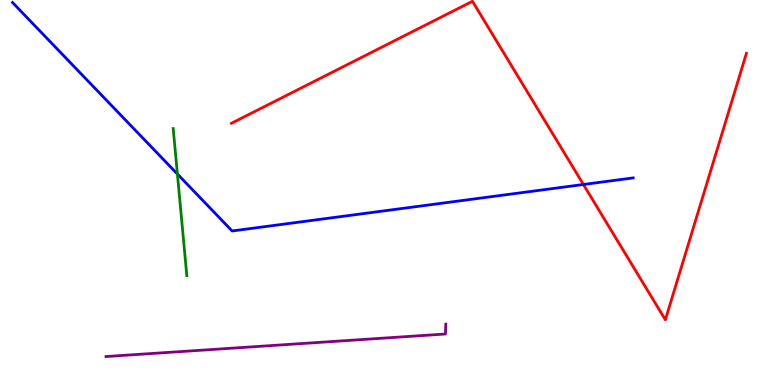[{'lines': ['blue', 'red'], 'intersections': [{'x': 7.53, 'y': 5.21}]}, {'lines': ['green', 'red'], 'intersections': []}, {'lines': ['purple', 'red'], 'intersections': []}, {'lines': ['blue', 'green'], 'intersections': [{'x': 2.29, 'y': 5.48}]}, {'lines': ['blue', 'purple'], 'intersections': []}, {'lines': ['green', 'purple'], 'intersections': []}]